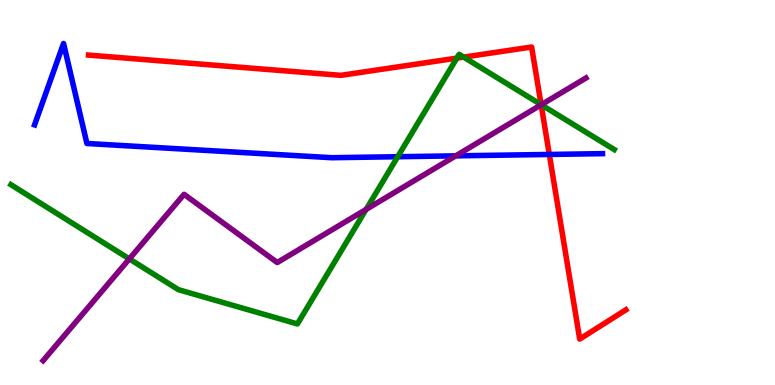[{'lines': ['blue', 'red'], 'intersections': [{'x': 7.09, 'y': 5.99}]}, {'lines': ['green', 'red'], 'intersections': [{'x': 5.89, 'y': 8.49}, {'x': 5.98, 'y': 8.52}, {'x': 6.98, 'y': 7.28}]}, {'lines': ['purple', 'red'], 'intersections': [{'x': 6.98, 'y': 7.28}]}, {'lines': ['blue', 'green'], 'intersections': [{'x': 5.13, 'y': 5.93}]}, {'lines': ['blue', 'purple'], 'intersections': [{'x': 5.88, 'y': 5.95}]}, {'lines': ['green', 'purple'], 'intersections': [{'x': 1.67, 'y': 3.28}, {'x': 4.72, 'y': 4.56}, {'x': 6.98, 'y': 7.28}]}]